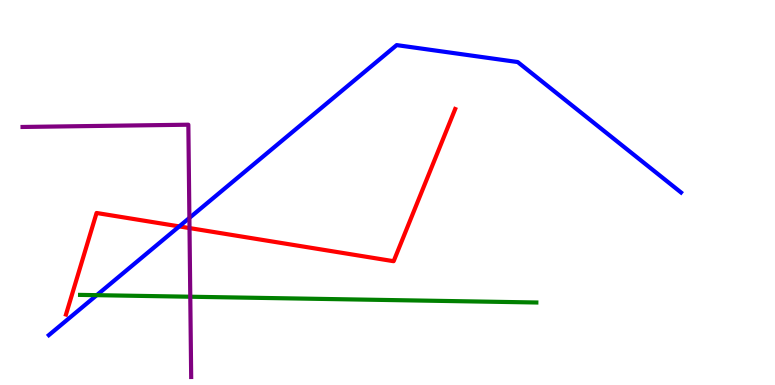[{'lines': ['blue', 'red'], 'intersections': [{'x': 2.31, 'y': 4.12}]}, {'lines': ['green', 'red'], 'intersections': []}, {'lines': ['purple', 'red'], 'intersections': [{'x': 2.45, 'y': 4.08}]}, {'lines': ['blue', 'green'], 'intersections': [{'x': 1.25, 'y': 2.33}]}, {'lines': ['blue', 'purple'], 'intersections': [{'x': 2.44, 'y': 4.34}]}, {'lines': ['green', 'purple'], 'intersections': [{'x': 2.46, 'y': 2.29}]}]